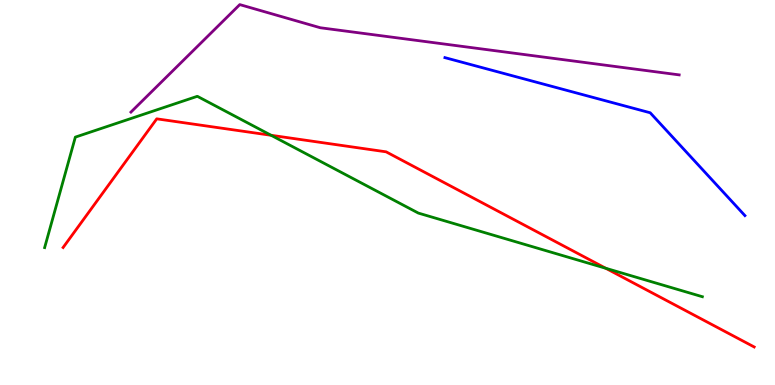[{'lines': ['blue', 'red'], 'intersections': []}, {'lines': ['green', 'red'], 'intersections': [{'x': 3.5, 'y': 6.49}, {'x': 7.82, 'y': 3.03}]}, {'lines': ['purple', 'red'], 'intersections': []}, {'lines': ['blue', 'green'], 'intersections': []}, {'lines': ['blue', 'purple'], 'intersections': []}, {'lines': ['green', 'purple'], 'intersections': []}]